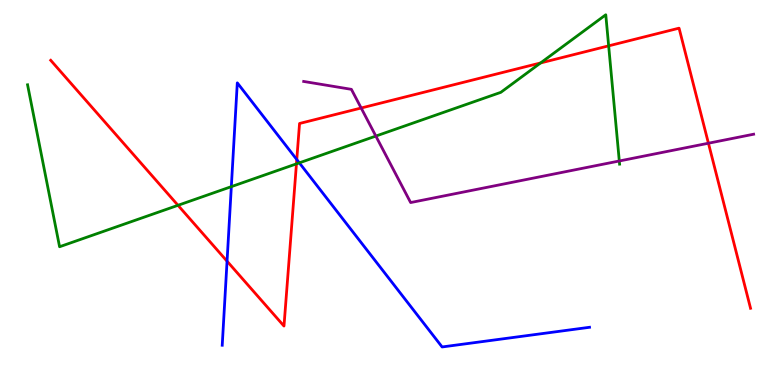[{'lines': ['blue', 'red'], 'intersections': [{'x': 2.93, 'y': 3.22}, {'x': 3.83, 'y': 5.86}]}, {'lines': ['green', 'red'], 'intersections': [{'x': 2.3, 'y': 4.67}, {'x': 3.83, 'y': 5.74}, {'x': 6.98, 'y': 8.37}, {'x': 7.85, 'y': 8.81}]}, {'lines': ['purple', 'red'], 'intersections': [{'x': 4.66, 'y': 7.19}, {'x': 9.14, 'y': 6.28}]}, {'lines': ['blue', 'green'], 'intersections': [{'x': 2.98, 'y': 5.15}, {'x': 3.86, 'y': 5.77}]}, {'lines': ['blue', 'purple'], 'intersections': []}, {'lines': ['green', 'purple'], 'intersections': [{'x': 4.85, 'y': 6.47}, {'x': 7.99, 'y': 5.82}]}]